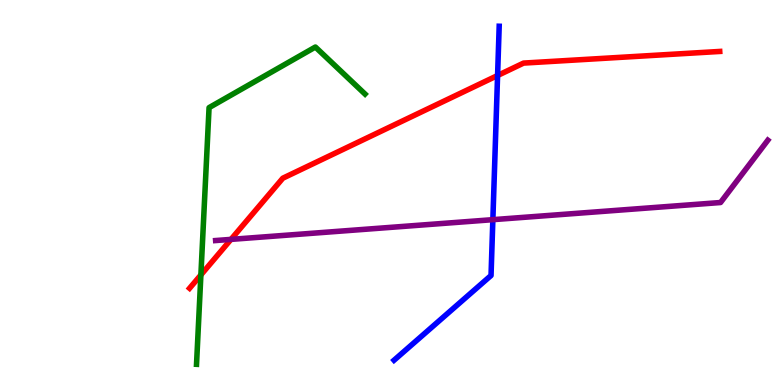[{'lines': ['blue', 'red'], 'intersections': [{'x': 6.42, 'y': 8.04}]}, {'lines': ['green', 'red'], 'intersections': [{'x': 2.59, 'y': 2.86}]}, {'lines': ['purple', 'red'], 'intersections': [{'x': 2.98, 'y': 3.78}]}, {'lines': ['blue', 'green'], 'intersections': []}, {'lines': ['blue', 'purple'], 'intersections': [{'x': 6.36, 'y': 4.29}]}, {'lines': ['green', 'purple'], 'intersections': []}]